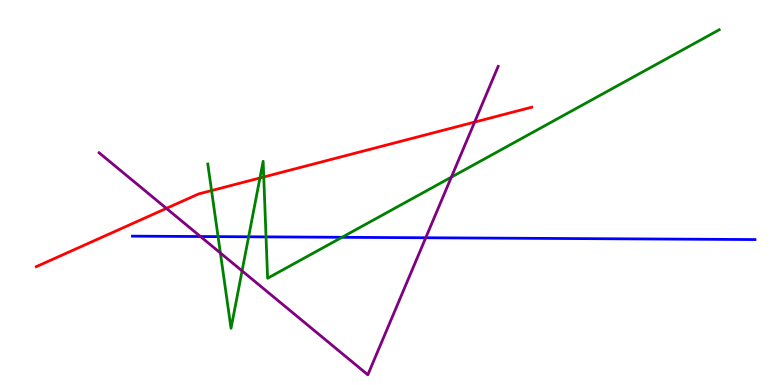[{'lines': ['blue', 'red'], 'intersections': []}, {'lines': ['green', 'red'], 'intersections': [{'x': 2.73, 'y': 5.05}, {'x': 3.35, 'y': 5.38}, {'x': 3.4, 'y': 5.4}]}, {'lines': ['purple', 'red'], 'intersections': [{'x': 2.15, 'y': 4.59}, {'x': 6.12, 'y': 6.83}]}, {'lines': ['blue', 'green'], 'intersections': [{'x': 2.81, 'y': 3.85}, {'x': 3.21, 'y': 3.85}, {'x': 3.43, 'y': 3.85}, {'x': 4.41, 'y': 3.84}]}, {'lines': ['blue', 'purple'], 'intersections': [{'x': 2.59, 'y': 3.86}, {'x': 5.49, 'y': 3.82}]}, {'lines': ['green', 'purple'], 'intersections': [{'x': 2.84, 'y': 3.43}, {'x': 3.12, 'y': 2.96}, {'x': 5.82, 'y': 5.4}]}]